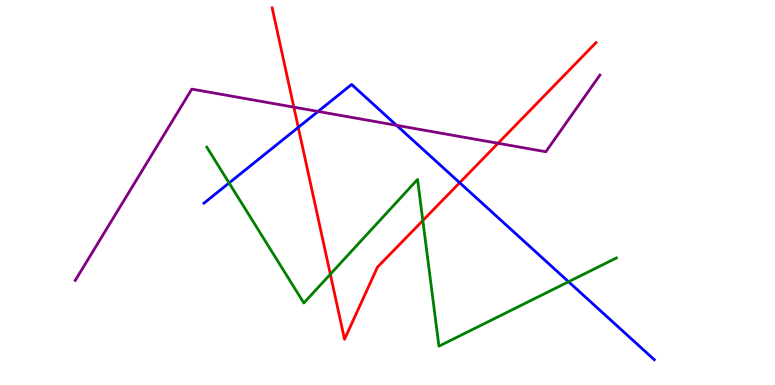[{'lines': ['blue', 'red'], 'intersections': [{'x': 3.85, 'y': 6.69}, {'x': 5.93, 'y': 5.25}]}, {'lines': ['green', 'red'], 'intersections': [{'x': 4.26, 'y': 2.88}, {'x': 5.46, 'y': 4.27}]}, {'lines': ['purple', 'red'], 'intersections': [{'x': 3.79, 'y': 7.22}, {'x': 6.43, 'y': 6.28}]}, {'lines': ['blue', 'green'], 'intersections': [{'x': 2.96, 'y': 5.25}, {'x': 7.34, 'y': 2.68}]}, {'lines': ['blue', 'purple'], 'intersections': [{'x': 4.1, 'y': 7.11}, {'x': 5.12, 'y': 6.74}]}, {'lines': ['green', 'purple'], 'intersections': []}]